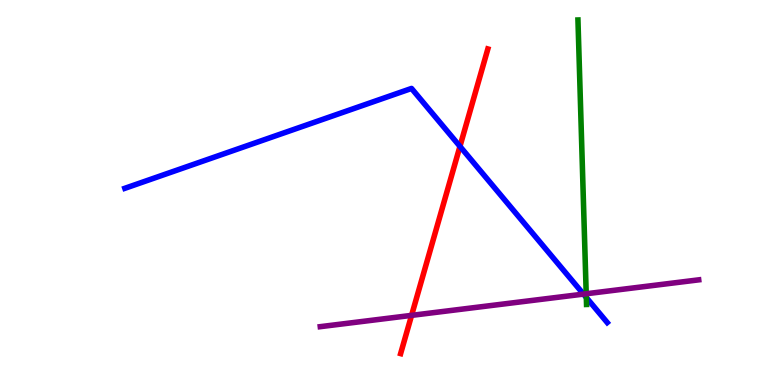[{'lines': ['blue', 'red'], 'intersections': [{'x': 5.93, 'y': 6.2}]}, {'lines': ['green', 'red'], 'intersections': []}, {'lines': ['purple', 'red'], 'intersections': [{'x': 5.31, 'y': 1.81}]}, {'lines': ['blue', 'green'], 'intersections': [{'x': 7.57, 'y': 2.27}]}, {'lines': ['blue', 'purple'], 'intersections': [{'x': 7.53, 'y': 2.36}]}, {'lines': ['green', 'purple'], 'intersections': [{'x': 7.56, 'y': 2.37}]}]